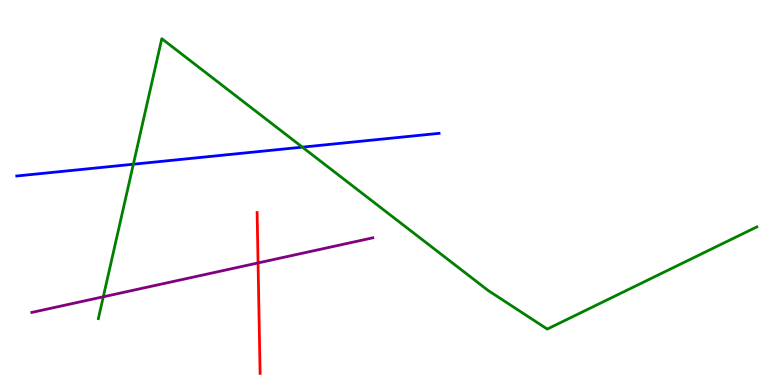[{'lines': ['blue', 'red'], 'intersections': []}, {'lines': ['green', 'red'], 'intersections': []}, {'lines': ['purple', 'red'], 'intersections': [{'x': 3.33, 'y': 3.17}]}, {'lines': ['blue', 'green'], 'intersections': [{'x': 1.72, 'y': 5.73}, {'x': 3.9, 'y': 6.18}]}, {'lines': ['blue', 'purple'], 'intersections': []}, {'lines': ['green', 'purple'], 'intersections': [{'x': 1.33, 'y': 2.29}]}]